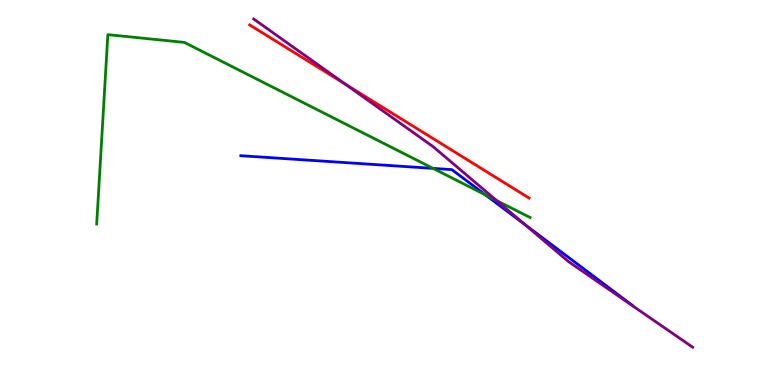[{'lines': ['blue', 'red'], 'intersections': []}, {'lines': ['green', 'red'], 'intersections': []}, {'lines': ['purple', 'red'], 'intersections': [{'x': 4.46, 'y': 7.81}]}, {'lines': ['blue', 'green'], 'intersections': [{'x': 5.59, 'y': 5.63}, {'x': 6.26, 'y': 4.94}]}, {'lines': ['blue', 'purple'], 'intersections': [{'x': 6.77, 'y': 4.17}]}, {'lines': ['green', 'purple'], 'intersections': [{'x': 6.41, 'y': 4.79}]}]